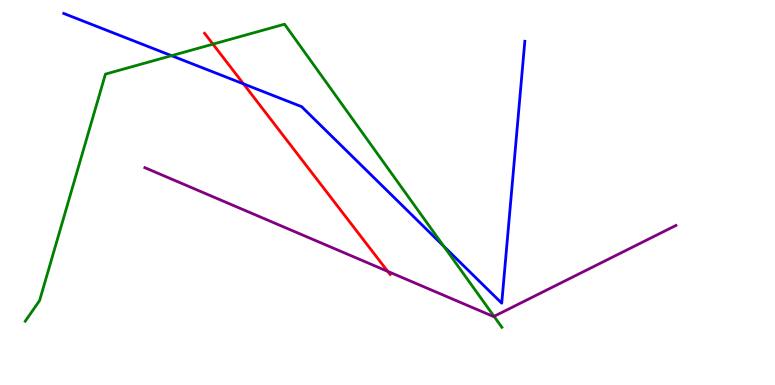[{'lines': ['blue', 'red'], 'intersections': [{'x': 3.14, 'y': 7.82}]}, {'lines': ['green', 'red'], 'intersections': [{'x': 2.75, 'y': 8.85}]}, {'lines': ['purple', 'red'], 'intersections': [{'x': 5.0, 'y': 2.95}]}, {'lines': ['blue', 'green'], 'intersections': [{'x': 2.21, 'y': 8.55}, {'x': 5.73, 'y': 3.6}]}, {'lines': ['blue', 'purple'], 'intersections': []}, {'lines': ['green', 'purple'], 'intersections': [{'x': 6.37, 'y': 1.78}]}]